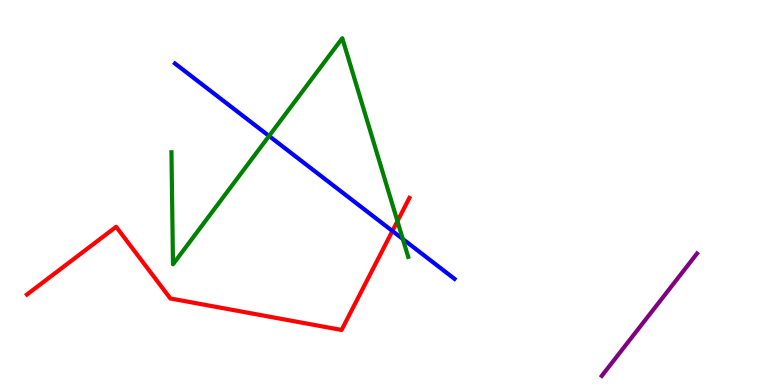[{'lines': ['blue', 'red'], 'intersections': [{'x': 5.06, 'y': 4.0}]}, {'lines': ['green', 'red'], 'intersections': [{'x': 5.13, 'y': 4.26}]}, {'lines': ['purple', 'red'], 'intersections': []}, {'lines': ['blue', 'green'], 'intersections': [{'x': 3.47, 'y': 6.47}, {'x': 5.2, 'y': 3.79}]}, {'lines': ['blue', 'purple'], 'intersections': []}, {'lines': ['green', 'purple'], 'intersections': []}]